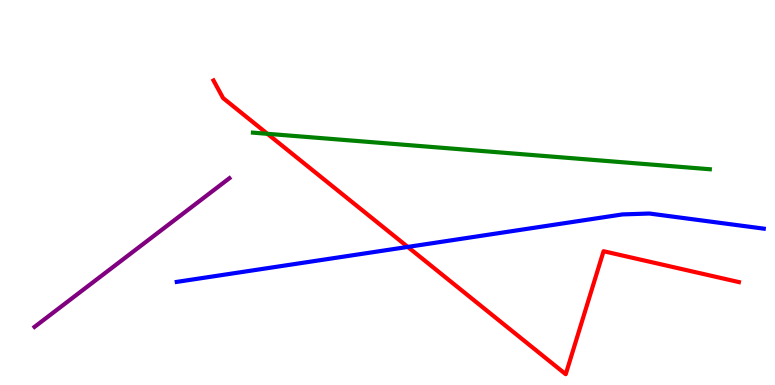[{'lines': ['blue', 'red'], 'intersections': [{'x': 5.26, 'y': 3.59}]}, {'lines': ['green', 'red'], 'intersections': [{'x': 3.45, 'y': 6.52}]}, {'lines': ['purple', 'red'], 'intersections': []}, {'lines': ['blue', 'green'], 'intersections': []}, {'lines': ['blue', 'purple'], 'intersections': []}, {'lines': ['green', 'purple'], 'intersections': []}]